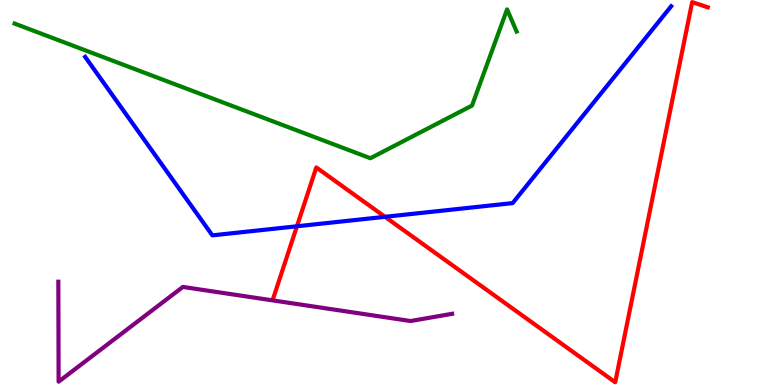[{'lines': ['blue', 'red'], 'intersections': [{'x': 3.83, 'y': 4.12}, {'x': 4.97, 'y': 4.37}]}, {'lines': ['green', 'red'], 'intersections': []}, {'lines': ['purple', 'red'], 'intersections': []}, {'lines': ['blue', 'green'], 'intersections': []}, {'lines': ['blue', 'purple'], 'intersections': []}, {'lines': ['green', 'purple'], 'intersections': []}]